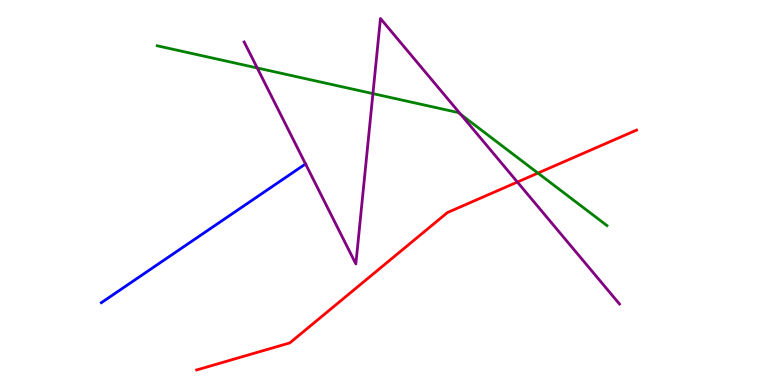[{'lines': ['blue', 'red'], 'intersections': []}, {'lines': ['green', 'red'], 'intersections': [{'x': 6.94, 'y': 5.5}]}, {'lines': ['purple', 'red'], 'intersections': [{'x': 6.68, 'y': 5.27}]}, {'lines': ['blue', 'green'], 'intersections': []}, {'lines': ['blue', 'purple'], 'intersections': [{'x': 3.94, 'y': 5.74}]}, {'lines': ['green', 'purple'], 'intersections': [{'x': 3.32, 'y': 8.23}, {'x': 4.81, 'y': 7.57}, {'x': 5.95, 'y': 7.03}]}]